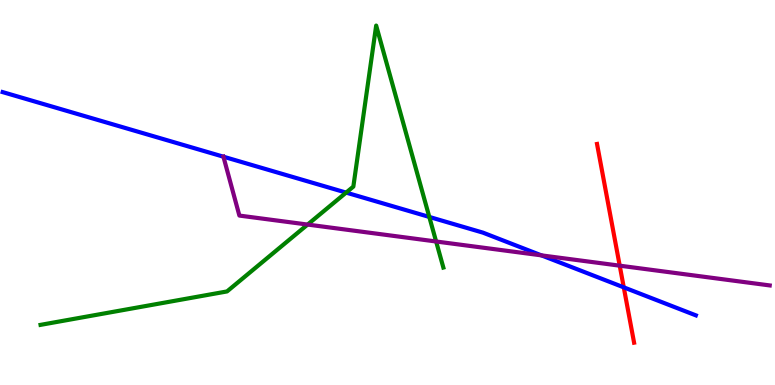[{'lines': ['blue', 'red'], 'intersections': [{'x': 8.05, 'y': 2.54}]}, {'lines': ['green', 'red'], 'intersections': []}, {'lines': ['purple', 'red'], 'intersections': [{'x': 8.0, 'y': 3.1}]}, {'lines': ['blue', 'green'], 'intersections': [{'x': 4.47, 'y': 5.0}, {'x': 5.54, 'y': 4.37}]}, {'lines': ['blue', 'purple'], 'intersections': [{'x': 2.88, 'y': 5.93}, {'x': 6.99, 'y': 3.37}]}, {'lines': ['green', 'purple'], 'intersections': [{'x': 3.97, 'y': 4.17}, {'x': 5.63, 'y': 3.73}]}]